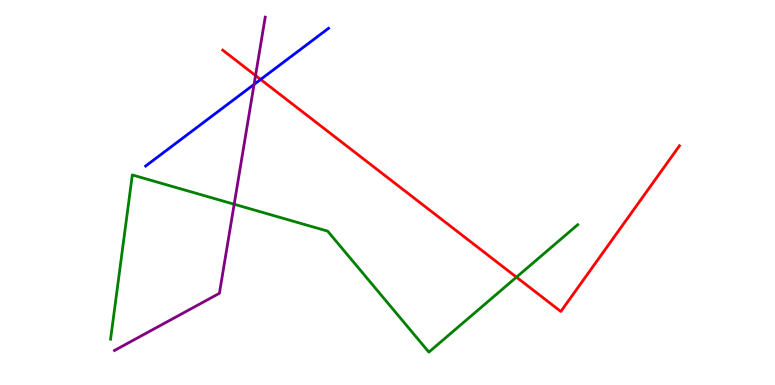[{'lines': ['blue', 'red'], 'intersections': [{'x': 3.36, 'y': 7.94}]}, {'lines': ['green', 'red'], 'intersections': [{'x': 6.66, 'y': 2.8}]}, {'lines': ['purple', 'red'], 'intersections': [{'x': 3.3, 'y': 8.04}]}, {'lines': ['blue', 'green'], 'intersections': []}, {'lines': ['blue', 'purple'], 'intersections': [{'x': 3.28, 'y': 7.81}]}, {'lines': ['green', 'purple'], 'intersections': [{'x': 3.02, 'y': 4.69}]}]